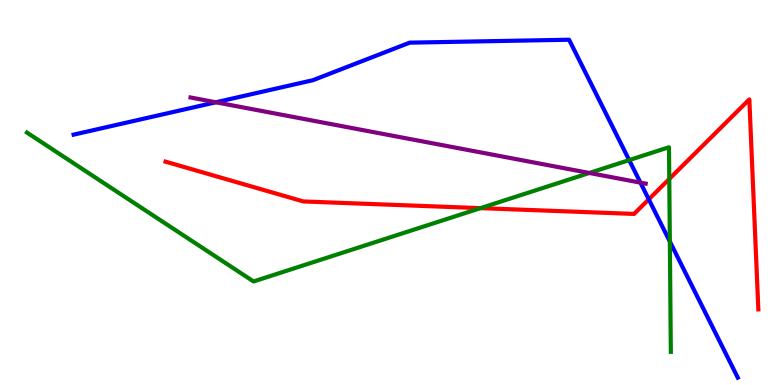[{'lines': ['blue', 'red'], 'intersections': [{'x': 8.37, 'y': 4.82}]}, {'lines': ['green', 'red'], 'intersections': [{'x': 6.2, 'y': 4.59}, {'x': 8.64, 'y': 5.35}]}, {'lines': ['purple', 'red'], 'intersections': []}, {'lines': ['blue', 'green'], 'intersections': [{'x': 8.12, 'y': 5.84}, {'x': 8.64, 'y': 3.73}]}, {'lines': ['blue', 'purple'], 'intersections': [{'x': 2.79, 'y': 7.34}, {'x': 8.26, 'y': 5.26}]}, {'lines': ['green', 'purple'], 'intersections': [{'x': 7.6, 'y': 5.51}]}]